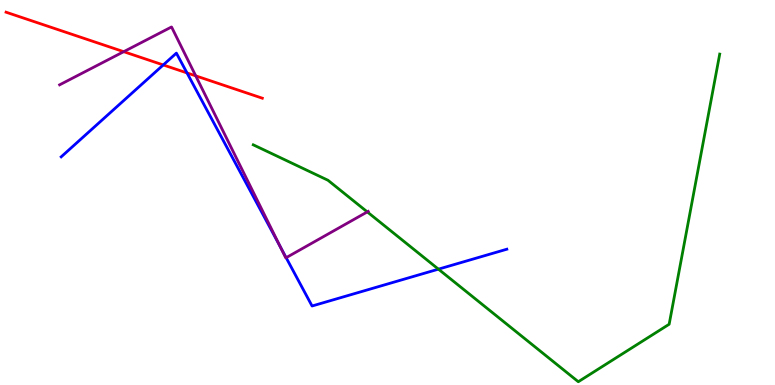[{'lines': ['blue', 'red'], 'intersections': [{'x': 2.11, 'y': 8.31}, {'x': 2.41, 'y': 8.11}]}, {'lines': ['green', 'red'], 'intersections': []}, {'lines': ['purple', 'red'], 'intersections': [{'x': 1.6, 'y': 8.66}, {'x': 2.53, 'y': 8.03}]}, {'lines': ['blue', 'green'], 'intersections': [{'x': 5.66, 'y': 3.01}]}, {'lines': ['blue', 'purple'], 'intersections': [{'x': 3.61, 'y': 3.6}, {'x': 3.69, 'y': 3.31}]}, {'lines': ['green', 'purple'], 'intersections': [{'x': 4.74, 'y': 4.5}]}]